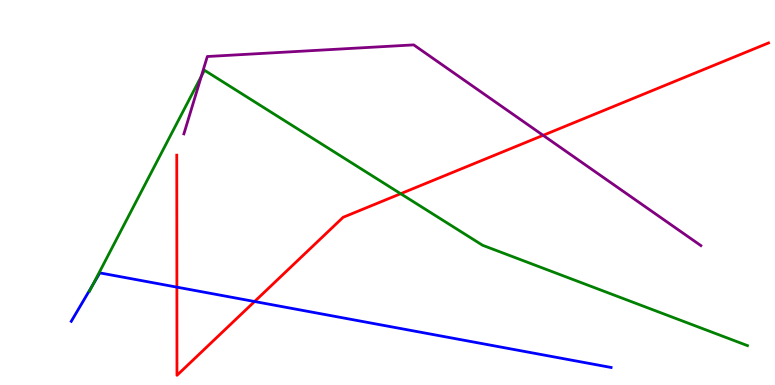[{'lines': ['blue', 'red'], 'intersections': [{'x': 2.28, 'y': 2.54}, {'x': 3.28, 'y': 2.17}]}, {'lines': ['green', 'red'], 'intersections': [{'x': 5.17, 'y': 4.97}]}, {'lines': ['purple', 'red'], 'intersections': [{'x': 7.01, 'y': 6.48}]}, {'lines': ['blue', 'green'], 'intersections': [{'x': 1.2, 'y': 2.6}]}, {'lines': ['blue', 'purple'], 'intersections': []}, {'lines': ['green', 'purple'], 'intersections': [{'x': 2.6, 'y': 8.02}]}]